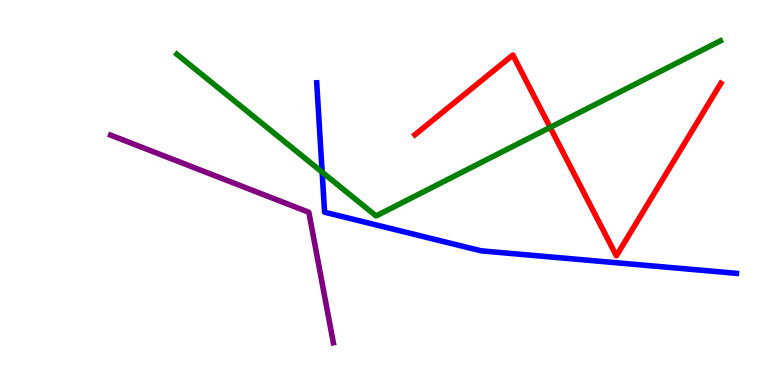[{'lines': ['blue', 'red'], 'intersections': []}, {'lines': ['green', 'red'], 'intersections': [{'x': 7.1, 'y': 6.69}]}, {'lines': ['purple', 'red'], 'intersections': []}, {'lines': ['blue', 'green'], 'intersections': [{'x': 4.16, 'y': 5.53}]}, {'lines': ['blue', 'purple'], 'intersections': []}, {'lines': ['green', 'purple'], 'intersections': []}]